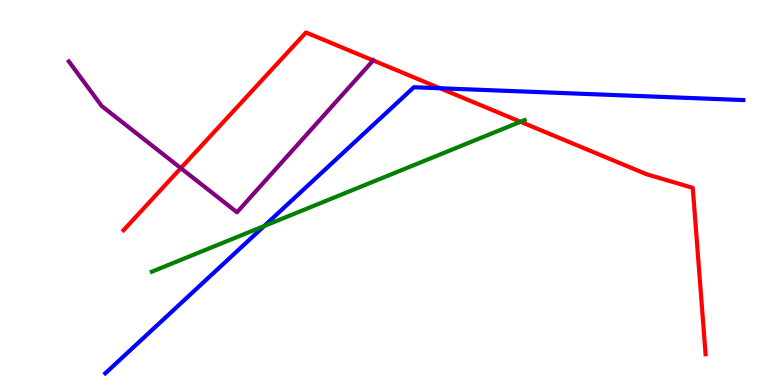[{'lines': ['blue', 'red'], 'intersections': [{'x': 5.68, 'y': 7.71}]}, {'lines': ['green', 'red'], 'intersections': [{'x': 6.72, 'y': 6.84}]}, {'lines': ['purple', 'red'], 'intersections': [{'x': 2.33, 'y': 5.63}, {'x': 4.82, 'y': 8.43}]}, {'lines': ['blue', 'green'], 'intersections': [{'x': 3.41, 'y': 4.13}]}, {'lines': ['blue', 'purple'], 'intersections': []}, {'lines': ['green', 'purple'], 'intersections': []}]